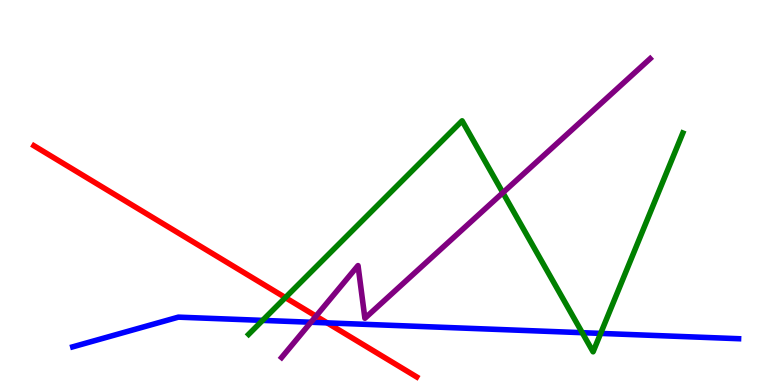[{'lines': ['blue', 'red'], 'intersections': [{'x': 4.22, 'y': 1.61}]}, {'lines': ['green', 'red'], 'intersections': [{'x': 3.68, 'y': 2.27}]}, {'lines': ['purple', 'red'], 'intersections': [{'x': 4.08, 'y': 1.79}]}, {'lines': ['blue', 'green'], 'intersections': [{'x': 3.39, 'y': 1.68}, {'x': 7.51, 'y': 1.36}, {'x': 7.75, 'y': 1.34}]}, {'lines': ['blue', 'purple'], 'intersections': [{'x': 4.01, 'y': 1.63}]}, {'lines': ['green', 'purple'], 'intersections': [{'x': 6.49, 'y': 4.99}]}]